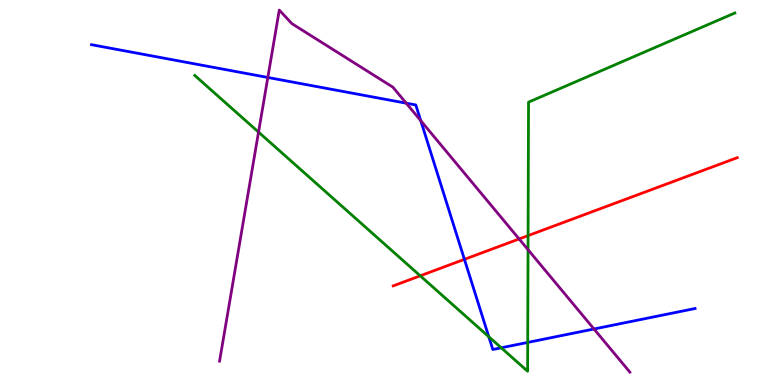[{'lines': ['blue', 'red'], 'intersections': [{'x': 5.99, 'y': 3.26}]}, {'lines': ['green', 'red'], 'intersections': [{'x': 5.42, 'y': 2.84}, {'x': 6.81, 'y': 3.88}]}, {'lines': ['purple', 'red'], 'intersections': [{'x': 6.7, 'y': 3.79}]}, {'lines': ['blue', 'green'], 'intersections': [{'x': 6.31, 'y': 1.25}, {'x': 6.47, 'y': 0.966}, {'x': 6.81, 'y': 1.11}]}, {'lines': ['blue', 'purple'], 'intersections': [{'x': 3.46, 'y': 7.99}, {'x': 5.24, 'y': 7.32}, {'x': 5.43, 'y': 6.87}, {'x': 7.66, 'y': 1.45}]}, {'lines': ['green', 'purple'], 'intersections': [{'x': 3.34, 'y': 6.57}, {'x': 6.81, 'y': 3.51}]}]